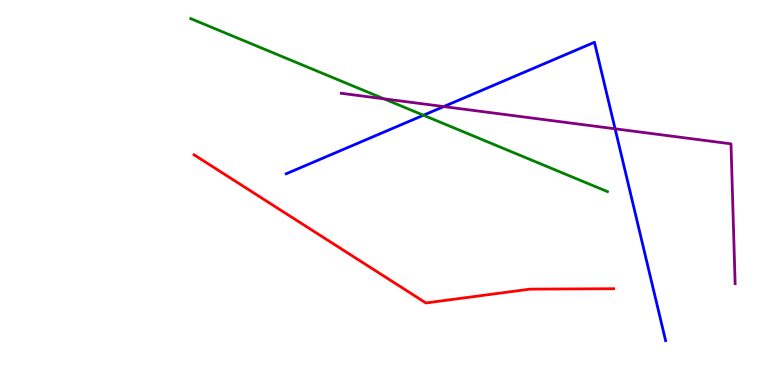[{'lines': ['blue', 'red'], 'intersections': []}, {'lines': ['green', 'red'], 'intersections': []}, {'lines': ['purple', 'red'], 'intersections': []}, {'lines': ['blue', 'green'], 'intersections': [{'x': 5.46, 'y': 7.01}]}, {'lines': ['blue', 'purple'], 'intersections': [{'x': 5.73, 'y': 7.23}, {'x': 7.94, 'y': 6.65}]}, {'lines': ['green', 'purple'], 'intersections': [{'x': 4.95, 'y': 7.43}]}]